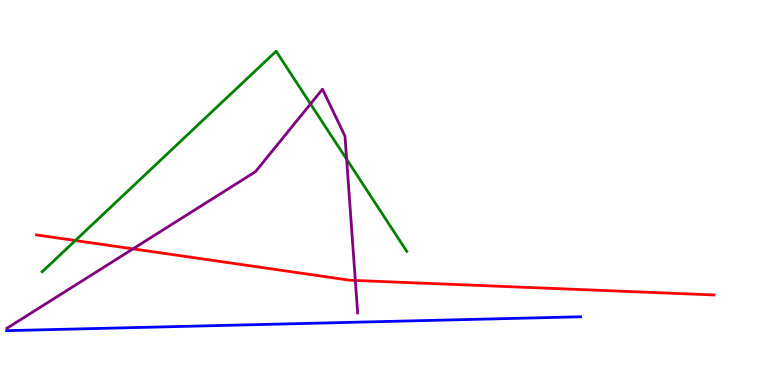[{'lines': ['blue', 'red'], 'intersections': []}, {'lines': ['green', 'red'], 'intersections': [{'x': 0.972, 'y': 3.75}]}, {'lines': ['purple', 'red'], 'intersections': [{'x': 1.72, 'y': 3.54}, {'x': 4.58, 'y': 2.72}]}, {'lines': ['blue', 'green'], 'intersections': []}, {'lines': ['blue', 'purple'], 'intersections': []}, {'lines': ['green', 'purple'], 'intersections': [{'x': 4.01, 'y': 7.3}, {'x': 4.47, 'y': 5.86}]}]